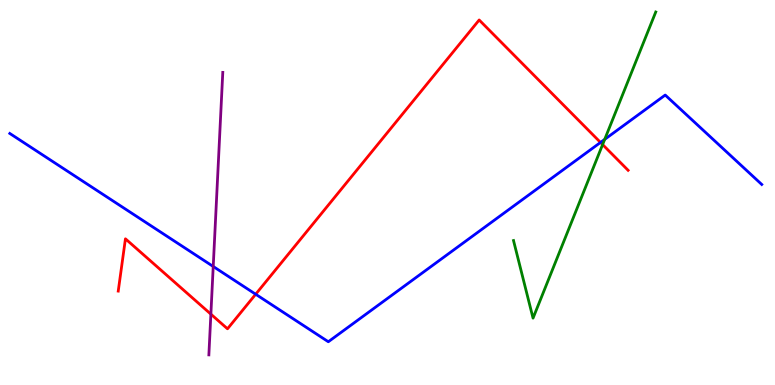[{'lines': ['blue', 'red'], 'intersections': [{'x': 3.3, 'y': 2.36}, {'x': 7.75, 'y': 6.3}]}, {'lines': ['green', 'red'], 'intersections': [{'x': 7.78, 'y': 6.25}]}, {'lines': ['purple', 'red'], 'intersections': [{'x': 2.72, 'y': 1.84}]}, {'lines': ['blue', 'green'], 'intersections': [{'x': 7.8, 'y': 6.38}]}, {'lines': ['blue', 'purple'], 'intersections': [{'x': 2.75, 'y': 3.08}]}, {'lines': ['green', 'purple'], 'intersections': []}]